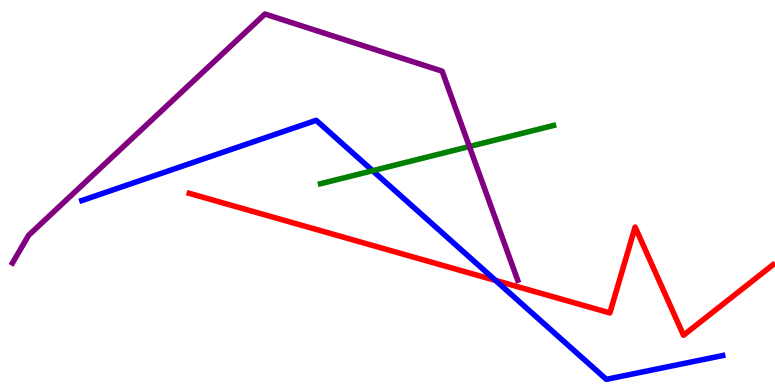[{'lines': ['blue', 'red'], 'intersections': [{'x': 6.39, 'y': 2.72}]}, {'lines': ['green', 'red'], 'intersections': []}, {'lines': ['purple', 'red'], 'intersections': []}, {'lines': ['blue', 'green'], 'intersections': [{'x': 4.81, 'y': 5.57}]}, {'lines': ['blue', 'purple'], 'intersections': []}, {'lines': ['green', 'purple'], 'intersections': [{'x': 6.06, 'y': 6.19}]}]